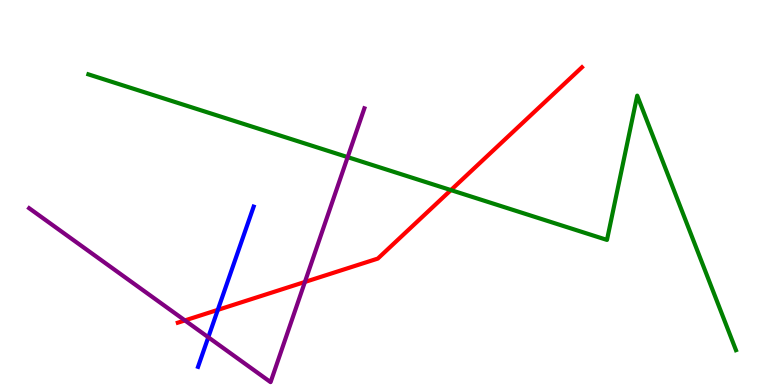[{'lines': ['blue', 'red'], 'intersections': [{'x': 2.81, 'y': 1.95}]}, {'lines': ['green', 'red'], 'intersections': [{'x': 5.82, 'y': 5.06}]}, {'lines': ['purple', 'red'], 'intersections': [{'x': 2.39, 'y': 1.68}, {'x': 3.93, 'y': 2.68}]}, {'lines': ['blue', 'green'], 'intersections': []}, {'lines': ['blue', 'purple'], 'intersections': [{'x': 2.69, 'y': 1.24}]}, {'lines': ['green', 'purple'], 'intersections': [{'x': 4.49, 'y': 5.92}]}]